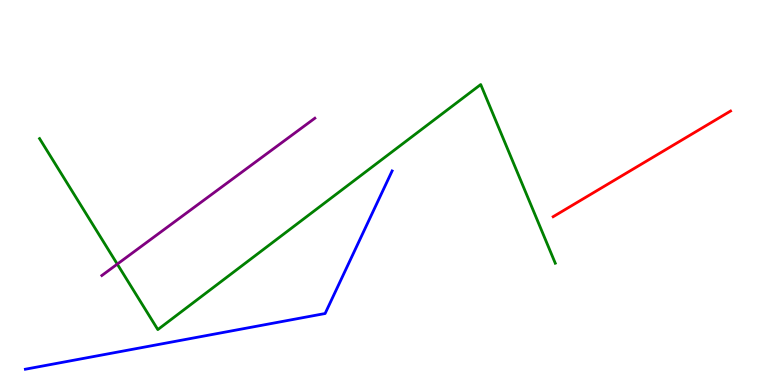[{'lines': ['blue', 'red'], 'intersections': []}, {'lines': ['green', 'red'], 'intersections': []}, {'lines': ['purple', 'red'], 'intersections': []}, {'lines': ['blue', 'green'], 'intersections': []}, {'lines': ['blue', 'purple'], 'intersections': []}, {'lines': ['green', 'purple'], 'intersections': [{'x': 1.51, 'y': 3.14}]}]